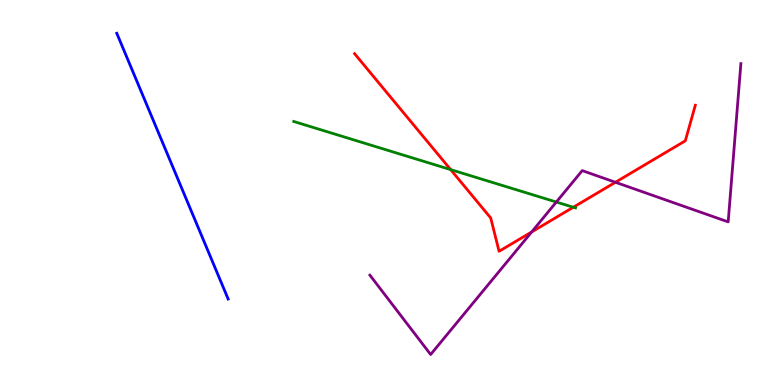[{'lines': ['blue', 'red'], 'intersections': []}, {'lines': ['green', 'red'], 'intersections': [{'x': 5.81, 'y': 5.59}, {'x': 7.4, 'y': 4.62}]}, {'lines': ['purple', 'red'], 'intersections': [{'x': 6.86, 'y': 3.98}, {'x': 7.94, 'y': 5.27}]}, {'lines': ['blue', 'green'], 'intersections': []}, {'lines': ['blue', 'purple'], 'intersections': []}, {'lines': ['green', 'purple'], 'intersections': [{'x': 7.18, 'y': 4.75}]}]